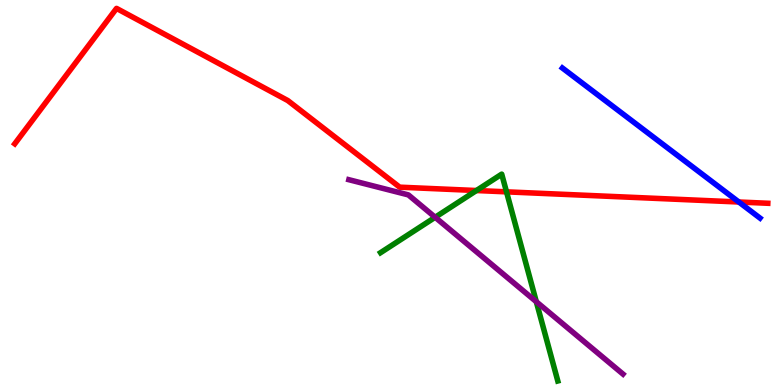[{'lines': ['blue', 'red'], 'intersections': [{'x': 9.53, 'y': 4.75}]}, {'lines': ['green', 'red'], 'intersections': [{'x': 6.15, 'y': 5.05}, {'x': 6.54, 'y': 5.02}]}, {'lines': ['purple', 'red'], 'intersections': []}, {'lines': ['blue', 'green'], 'intersections': []}, {'lines': ['blue', 'purple'], 'intersections': []}, {'lines': ['green', 'purple'], 'intersections': [{'x': 5.62, 'y': 4.36}, {'x': 6.92, 'y': 2.16}]}]